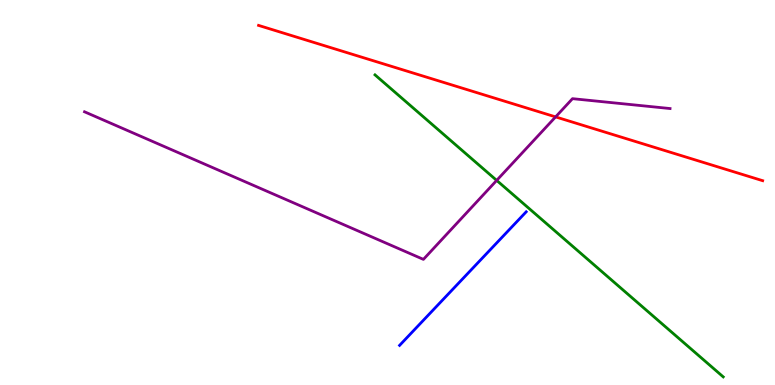[{'lines': ['blue', 'red'], 'intersections': []}, {'lines': ['green', 'red'], 'intersections': []}, {'lines': ['purple', 'red'], 'intersections': [{'x': 7.17, 'y': 6.96}]}, {'lines': ['blue', 'green'], 'intersections': []}, {'lines': ['blue', 'purple'], 'intersections': []}, {'lines': ['green', 'purple'], 'intersections': [{'x': 6.41, 'y': 5.31}]}]